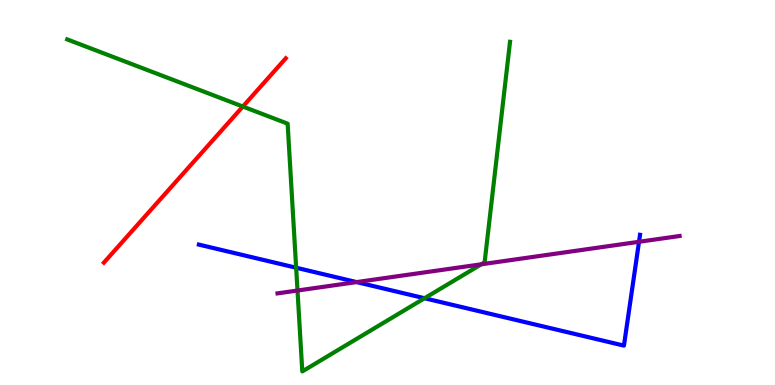[{'lines': ['blue', 'red'], 'intersections': []}, {'lines': ['green', 'red'], 'intersections': [{'x': 3.13, 'y': 7.23}]}, {'lines': ['purple', 'red'], 'intersections': []}, {'lines': ['blue', 'green'], 'intersections': [{'x': 3.82, 'y': 3.05}, {'x': 5.48, 'y': 2.25}]}, {'lines': ['blue', 'purple'], 'intersections': [{'x': 4.6, 'y': 2.67}, {'x': 8.25, 'y': 3.72}]}, {'lines': ['green', 'purple'], 'intersections': [{'x': 3.84, 'y': 2.45}, {'x': 6.21, 'y': 3.14}]}]